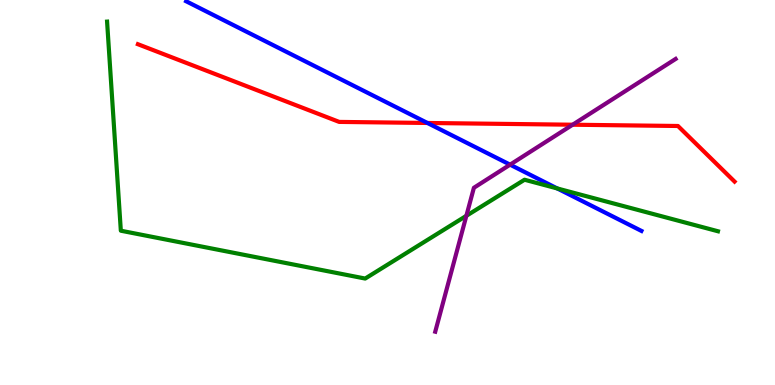[{'lines': ['blue', 'red'], 'intersections': [{'x': 5.52, 'y': 6.81}]}, {'lines': ['green', 'red'], 'intersections': []}, {'lines': ['purple', 'red'], 'intersections': [{'x': 7.39, 'y': 6.76}]}, {'lines': ['blue', 'green'], 'intersections': [{'x': 7.19, 'y': 5.11}]}, {'lines': ['blue', 'purple'], 'intersections': [{'x': 6.58, 'y': 5.72}]}, {'lines': ['green', 'purple'], 'intersections': [{'x': 6.02, 'y': 4.39}]}]